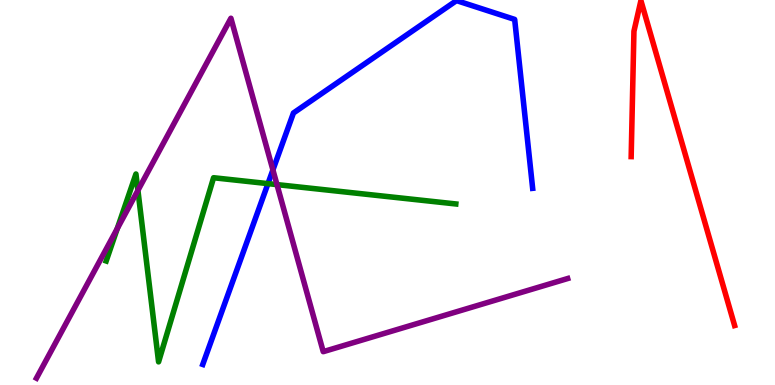[{'lines': ['blue', 'red'], 'intersections': []}, {'lines': ['green', 'red'], 'intersections': []}, {'lines': ['purple', 'red'], 'intersections': []}, {'lines': ['blue', 'green'], 'intersections': [{'x': 3.46, 'y': 5.23}]}, {'lines': ['blue', 'purple'], 'intersections': [{'x': 3.52, 'y': 5.59}]}, {'lines': ['green', 'purple'], 'intersections': [{'x': 1.51, 'y': 4.06}, {'x': 1.78, 'y': 5.06}, {'x': 3.57, 'y': 5.21}]}]